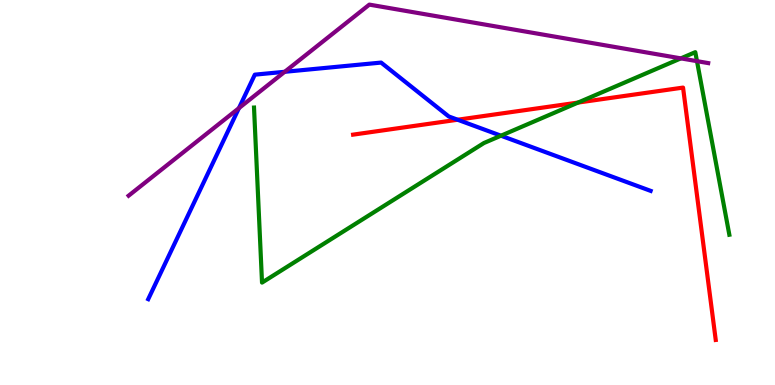[{'lines': ['blue', 'red'], 'intersections': [{'x': 5.91, 'y': 6.89}]}, {'lines': ['green', 'red'], 'intersections': [{'x': 7.46, 'y': 7.34}]}, {'lines': ['purple', 'red'], 'intersections': []}, {'lines': ['blue', 'green'], 'intersections': [{'x': 6.46, 'y': 6.48}]}, {'lines': ['blue', 'purple'], 'intersections': [{'x': 3.08, 'y': 7.19}, {'x': 3.67, 'y': 8.14}]}, {'lines': ['green', 'purple'], 'intersections': [{'x': 8.79, 'y': 8.48}, {'x': 8.99, 'y': 8.41}]}]